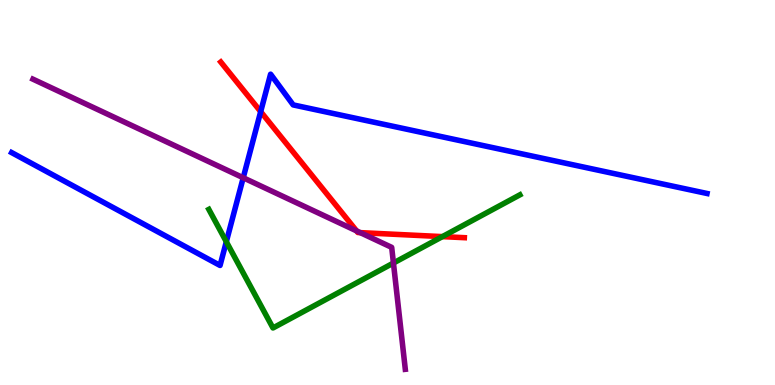[{'lines': ['blue', 'red'], 'intersections': [{'x': 3.36, 'y': 7.1}]}, {'lines': ['green', 'red'], 'intersections': [{'x': 5.71, 'y': 3.85}]}, {'lines': ['purple', 'red'], 'intersections': [{'x': 4.6, 'y': 4.0}, {'x': 4.65, 'y': 3.96}]}, {'lines': ['blue', 'green'], 'intersections': [{'x': 2.92, 'y': 3.72}]}, {'lines': ['blue', 'purple'], 'intersections': [{'x': 3.14, 'y': 5.38}]}, {'lines': ['green', 'purple'], 'intersections': [{'x': 5.08, 'y': 3.17}]}]